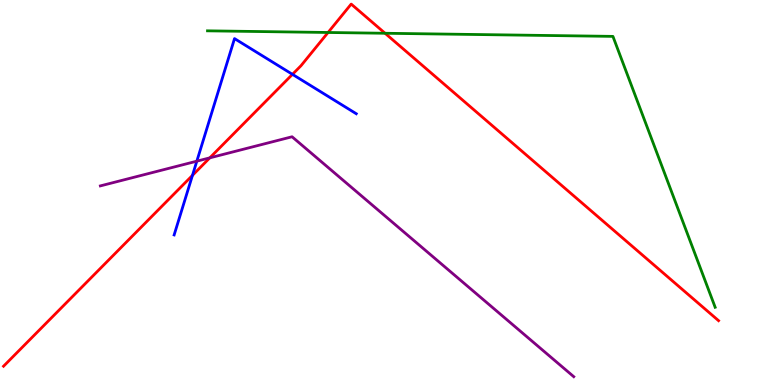[{'lines': ['blue', 'red'], 'intersections': [{'x': 2.48, 'y': 5.45}, {'x': 3.77, 'y': 8.07}]}, {'lines': ['green', 'red'], 'intersections': [{'x': 4.23, 'y': 9.16}, {'x': 4.97, 'y': 9.14}]}, {'lines': ['purple', 'red'], 'intersections': [{'x': 2.71, 'y': 5.9}]}, {'lines': ['blue', 'green'], 'intersections': []}, {'lines': ['blue', 'purple'], 'intersections': [{'x': 2.54, 'y': 5.81}]}, {'lines': ['green', 'purple'], 'intersections': []}]